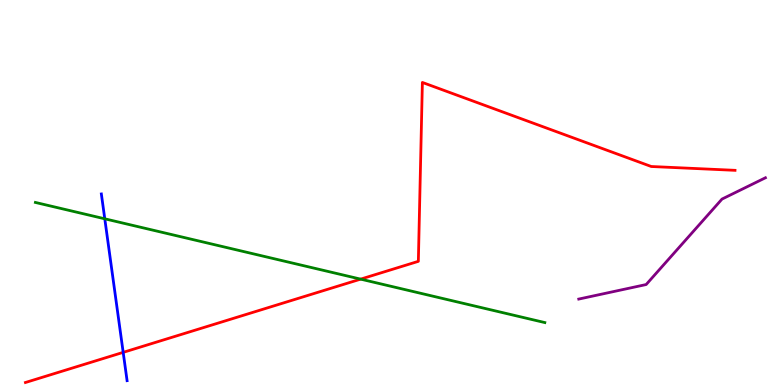[{'lines': ['blue', 'red'], 'intersections': [{'x': 1.59, 'y': 0.848}]}, {'lines': ['green', 'red'], 'intersections': [{'x': 4.65, 'y': 2.75}]}, {'lines': ['purple', 'red'], 'intersections': []}, {'lines': ['blue', 'green'], 'intersections': [{'x': 1.35, 'y': 4.32}]}, {'lines': ['blue', 'purple'], 'intersections': []}, {'lines': ['green', 'purple'], 'intersections': []}]